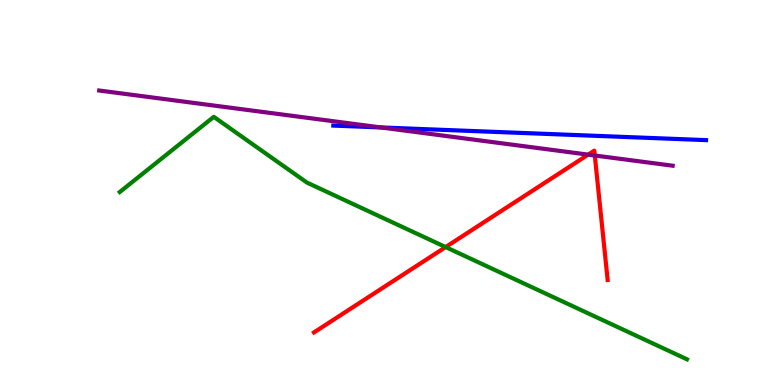[{'lines': ['blue', 'red'], 'intersections': []}, {'lines': ['green', 'red'], 'intersections': [{'x': 5.75, 'y': 3.58}]}, {'lines': ['purple', 'red'], 'intersections': [{'x': 7.59, 'y': 5.98}, {'x': 7.67, 'y': 5.96}]}, {'lines': ['blue', 'green'], 'intersections': []}, {'lines': ['blue', 'purple'], 'intersections': [{'x': 4.91, 'y': 6.69}]}, {'lines': ['green', 'purple'], 'intersections': []}]